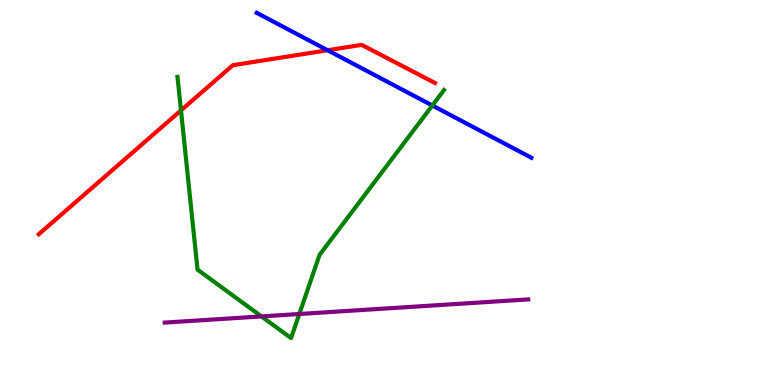[{'lines': ['blue', 'red'], 'intersections': [{'x': 4.23, 'y': 8.7}]}, {'lines': ['green', 'red'], 'intersections': [{'x': 2.34, 'y': 7.13}]}, {'lines': ['purple', 'red'], 'intersections': []}, {'lines': ['blue', 'green'], 'intersections': [{'x': 5.58, 'y': 7.26}]}, {'lines': ['blue', 'purple'], 'intersections': []}, {'lines': ['green', 'purple'], 'intersections': [{'x': 3.37, 'y': 1.78}, {'x': 3.86, 'y': 1.84}]}]